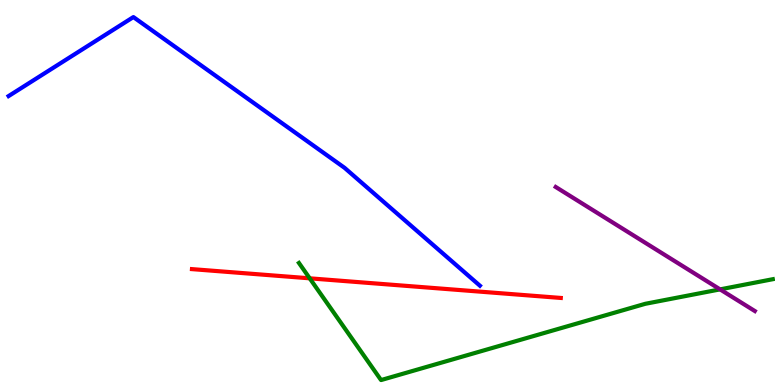[{'lines': ['blue', 'red'], 'intersections': []}, {'lines': ['green', 'red'], 'intersections': [{'x': 4.0, 'y': 2.77}]}, {'lines': ['purple', 'red'], 'intersections': []}, {'lines': ['blue', 'green'], 'intersections': []}, {'lines': ['blue', 'purple'], 'intersections': []}, {'lines': ['green', 'purple'], 'intersections': [{'x': 9.29, 'y': 2.48}]}]